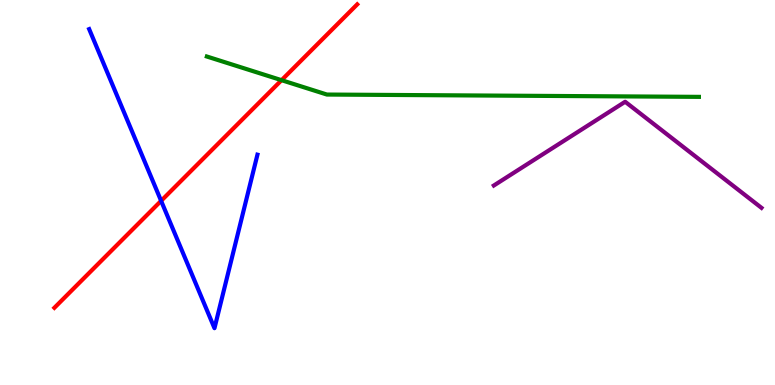[{'lines': ['blue', 'red'], 'intersections': [{'x': 2.08, 'y': 4.78}]}, {'lines': ['green', 'red'], 'intersections': [{'x': 3.63, 'y': 7.92}]}, {'lines': ['purple', 'red'], 'intersections': []}, {'lines': ['blue', 'green'], 'intersections': []}, {'lines': ['blue', 'purple'], 'intersections': []}, {'lines': ['green', 'purple'], 'intersections': []}]